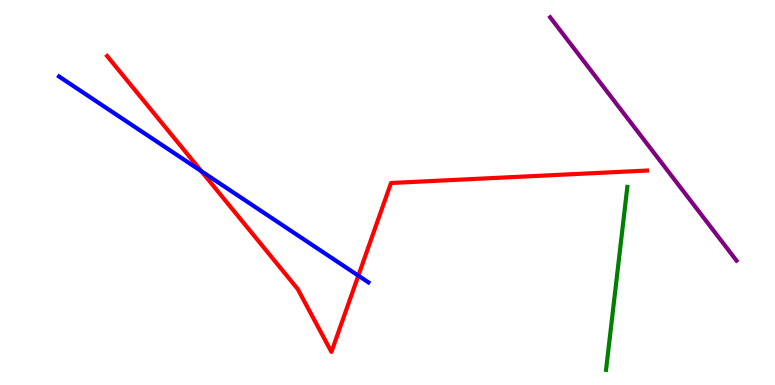[{'lines': ['blue', 'red'], 'intersections': [{'x': 2.6, 'y': 5.55}, {'x': 4.62, 'y': 2.84}]}, {'lines': ['green', 'red'], 'intersections': []}, {'lines': ['purple', 'red'], 'intersections': []}, {'lines': ['blue', 'green'], 'intersections': []}, {'lines': ['blue', 'purple'], 'intersections': []}, {'lines': ['green', 'purple'], 'intersections': []}]